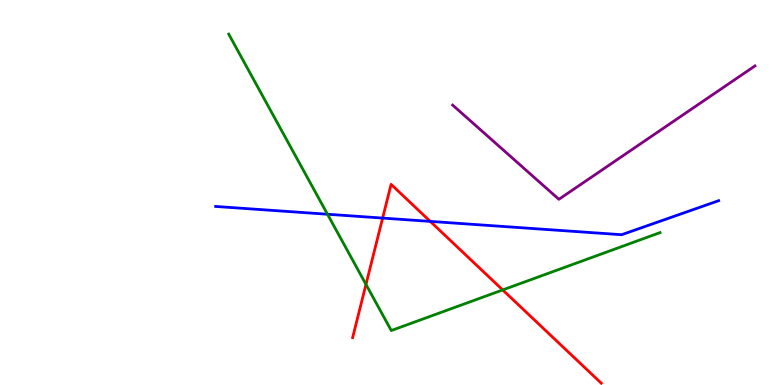[{'lines': ['blue', 'red'], 'intersections': [{'x': 4.94, 'y': 4.34}, {'x': 5.55, 'y': 4.25}]}, {'lines': ['green', 'red'], 'intersections': [{'x': 4.72, 'y': 2.61}, {'x': 6.49, 'y': 2.47}]}, {'lines': ['purple', 'red'], 'intersections': []}, {'lines': ['blue', 'green'], 'intersections': [{'x': 4.23, 'y': 4.44}]}, {'lines': ['blue', 'purple'], 'intersections': []}, {'lines': ['green', 'purple'], 'intersections': []}]